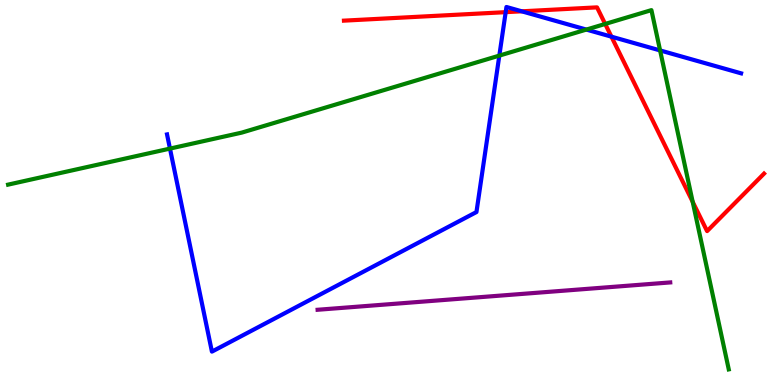[{'lines': ['blue', 'red'], 'intersections': [{'x': 6.52, 'y': 9.68}, {'x': 6.73, 'y': 9.71}, {'x': 7.89, 'y': 9.05}]}, {'lines': ['green', 'red'], 'intersections': [{'x': 7.81, 'y': 9.38}, {'x': 8.94, 'y': 4.76}]}, {'lines': ['purple', 'red'], 'intersections': []}, {'lines': ['blue', 'green'], 'intersections': [{'x': 2.19, 'y': 6.14}, {'x': 6.44, 'y': 8.56}, {'x': 7.57, 'y': 9.23}, {'x': 8.52, 'y': 8.69}]}, {'lines': ['blue', 'purple'], 'intersections': []}, {'lines': ['green', 'purple'], 'intersections': []}]